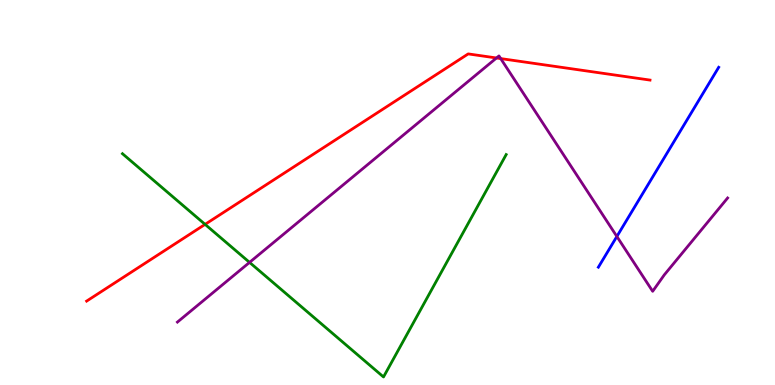[{'lines': ['blue', 'red'], 'intersections': []}, {'lines': ['green', 'red'], 'intersections': [{'x': 2.65, 'y': 4.17}]}, {'lines': ['purple', 'red'], 'intersections': [{'x': 6.41, 'y': 8.49}, {'x': 6.46, 'y': 8.48}]}, {'lines': ['blue', 'green'], 'intersections': []}, {'lines': ['blue', 'purple'], 'intersections': [{'x': 7.96, 'y': 3.86}]}, {'lines': ['green', 'purple'], 'intersections': [{'x': 3.22, 'y': 3.18}]}]